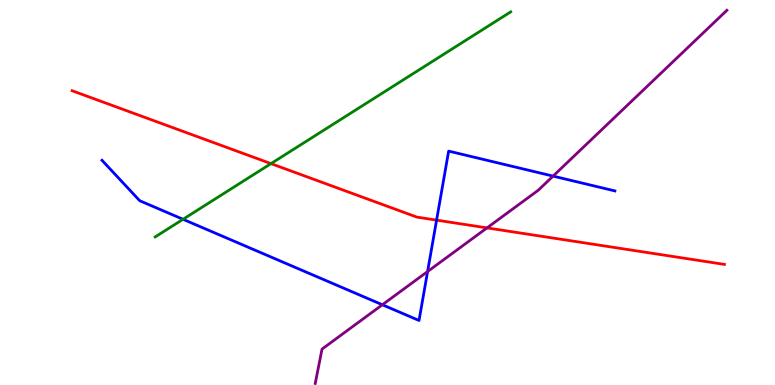[{'lines': ['blue', 'red'], 'intersections': [{'x': 5.63, 'y': 4.28}]}, {'lines': ['green', 'red'], 'intersections': [{'x': 3.5, 'y': 5.75}]}, {'lines': ['purple', 'red'], 'intersections': [{'x': 6.28, 'y': 4.08}]}, {'lines': ['blue', 'green'], 'intersections': [{'x': 2.36, 'y': 4.3}]}, {'lines': ['blue', 'purple'], 'intersections': [{'x': 4.93, 'y': 2.08}, {'x': 5.52, 'y': 2.95}, {'x': 7.14, 'y': 5.43}]}, {'lines': ['green', 'purple'], 'intersections': []}]